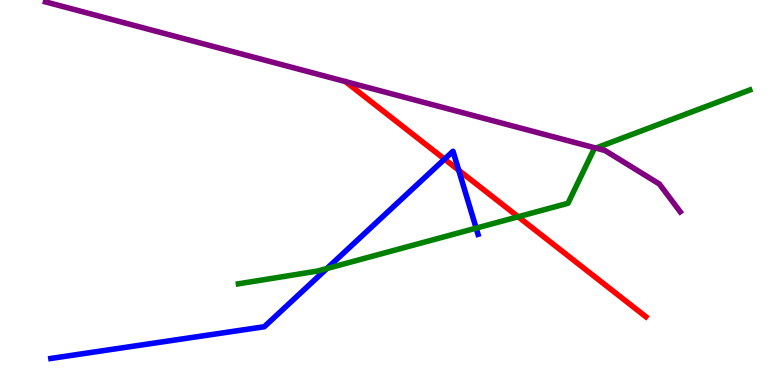[{'lines': ['blue', 'red'], 'intersections': [{'x': 5.74, 'y': 5.87}, {'x': 5.92, 'y': 5.58}]}, {'lines': ['green', 'red'], 'intersections': [{'x': 6.69, 'y': 4.37}]}, {'lines': ['purple', 'red'], 'intersections': []}, {'lines': ['blue', 'green'], 'intersections': [{'x': 4.22, 'y': 3.03}, {'x': 6.14, 'y': 4.07}]}, {'lines': ['blue', 'purple'], 'intersections': []}, {'lines': ['green', 'purple'], 'intersections': [{'x': 7.69, 'y': 6.15}]}]